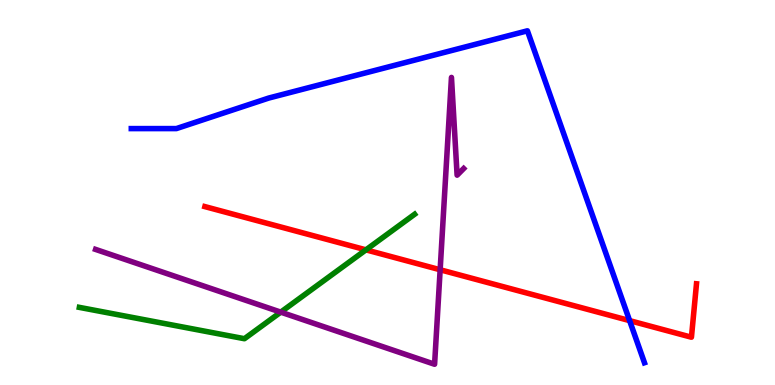[{'lines': ['blue', 'red'], 'intersections': [{'x': 8.12, 'y': 1.67}]}, {'lines': ['green', 'red'], 'intersections': [{'x': 4.72, 'y': 3.51}]}, {'lines': ['purple', 'red'], 'intersections': [{'x': 5.68, 'y': 2.99}]}, {'lines': ['blue', 'green'], 'intersections': []}, {'lines': ['blue', 'purple'], 'intersections': []}, {'lines': ['green', 'purple'], 'intersections': [{'x': 3.62, 'y': 1.89}]}]